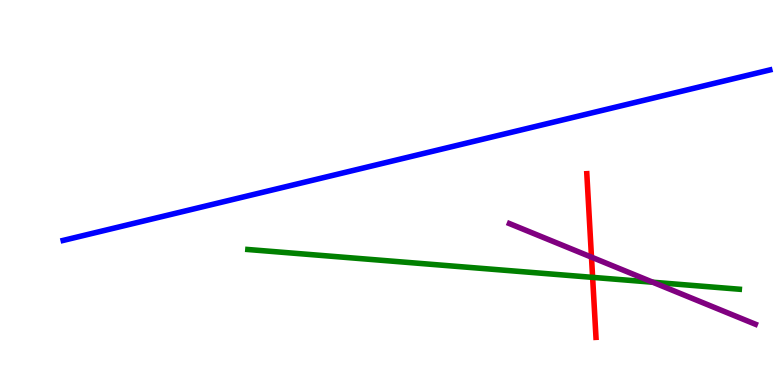[{'lines': ['blue', 'red'], 'intersections': []}, {'lines': ['green', 'red'], 'intersections': [{'x': 7.65, 'y': 2.8}]}, {'lines': ['purple', 'red'], 'intersections': [{'x': 7.63, 'y': 3.32}]}, {'lines': ['blue', 'green'], 'intersections': []}, {'lines': ['blue', 'purple'], 'intersections': []}, {'lines': ['green', 'purple'], 'intersections': [{'x': 8.42, 'y': 2.67}]}]